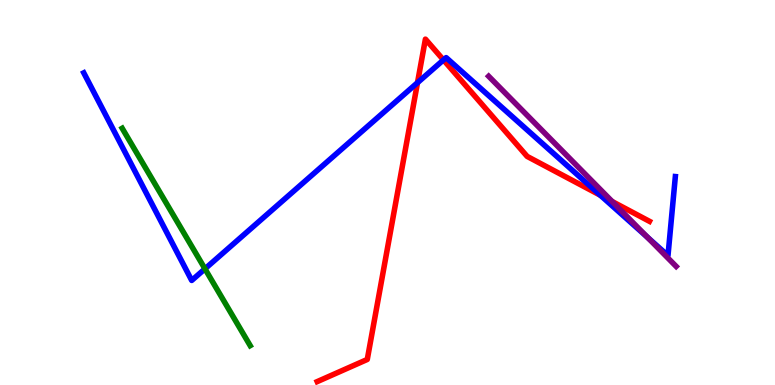[{'lines': ['blue', 'red'], 'intersections': [{'x': 5.39, 'y': 7.85}, {'x': 5.72, 'y': 8.44}, {'x': 7.75, 'y': 4.93}]}, {'lines': ['green', 'red'], 'intersections': []}, {'lines': ['purple', 'red'], 'intersections': [{'x': 7.9, 'y': 4.77}]}, {'lines': ['blue', 'green'], 'intersections': [{'x': 2.64, 'y': 3.02}]}, {'lines': ['blue', 'purple'], 'intersections': [{'x': 8.35, 'y': 3.84}]}, {'lines': ['green', 'purple'], 'intersections': []}]